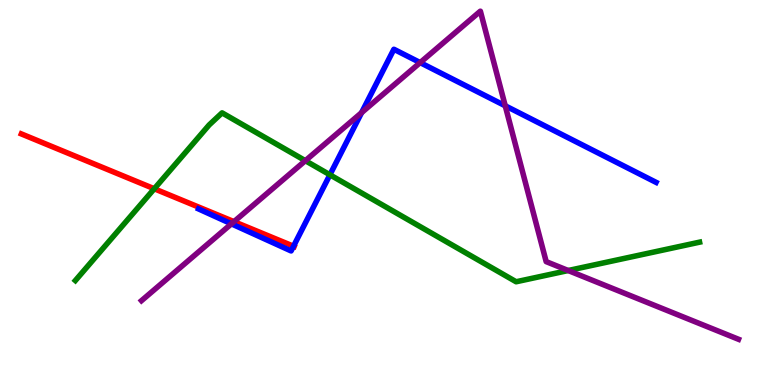[{'lines': ['blue', 'red'], 'intersections': [{'x': 3.79, 'y': 3.6}]}, {'lines': ['green', 'red'], 'intersections': [{'x': 1.99, 'y': 5.1}]}, {'lines': ['purple', 'red'], 'intersections': [{'x': 3.02, 'y': 4.24}]}, {'lines': ['blue', 'green'], 'intersections': [{'x': 4.26, 'y': 5.46}]}, {'lines': ['blue', 'purple'], 'intersections': [{'x': 2.99, 'y': 4.19}, {'x': 4.67, 'y': 7.07}, {'x': 5.42, 'y': 8.37}, {'x': 6.52, 'y': 7.25}]}, {'lines': ['green', 'purple'], 'intersections': [{'x': 3.94, 'y': 5.83}, {'x': 7.33, 'y': 2.97}]}]